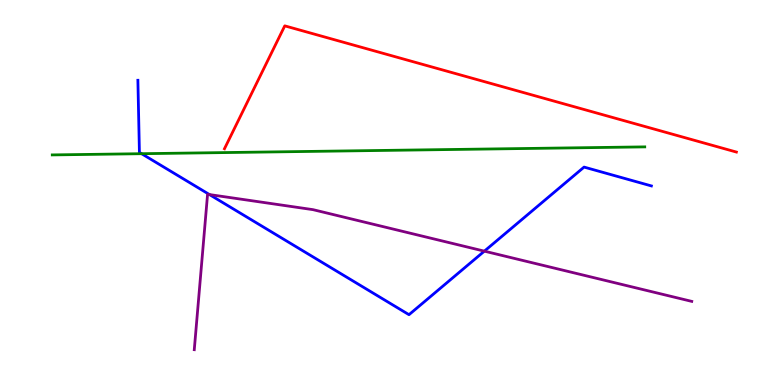[{'lines': ['blue', 'red'], 'intersections': []}, {'lines': ['green', 'red'], 'intersections': []}, {'lines': ['purple', 'red'], 'intersections': []}, {'lines': ['blue', 'green'], 'intersections': [{'x': 1.83, 'y': 6.01}]}, {'lines': ['blue', 'purple'], 'intersections': [{'x': 2.7, 'y': 4.95}, {'x': 6.25, 'y': 3.48}]}, {'lines': ['green', 'purple'], 'intersections': []}]